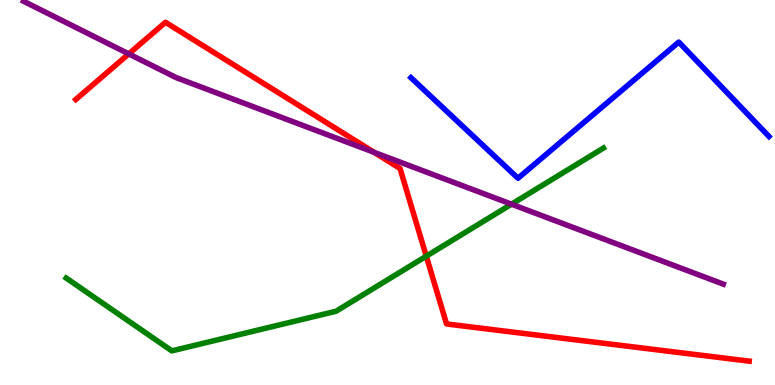[{'lines': ['blue', 'red'], 'intersections': []}, {'lines': ['green', 'red'], 'intersections': [{'x': 5.5, 'y': 3.35}]}, {'lines': ['purple', 'red'], 'intersections': [{'x': 1.66, 'y': 8.6}, {'x': 4.83, 'y': 6.04}]}, {'lines': ['blue', 'green'], 'intersections': []}, {'lines': ['blue', 'purple'], 'intersections': []}, {'lines': ['green', 'purple'], 'intersections': [{'x': 6.6, 'y': 4.7}]}]